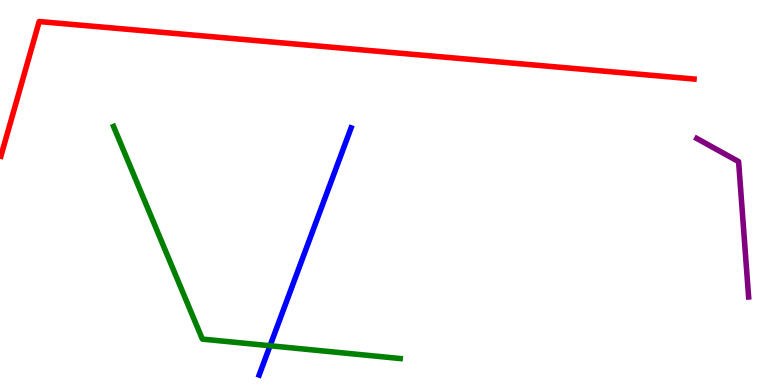[{'lines': ['blue', 'red'], 'intersections': []}, {'lines': ['green', 'red'], 'intersections': []}, {'lines': ['purple', 'red'], 'intersections': []}, {'lines': ['blue', 'green'], 'intersections': [{'x': 3.48, 'y': 1.02}]}, {'lines': ['blue', 'purple'], 'intersections': []}, {'lines': ['green', 'purple'], 'intersections': []}]